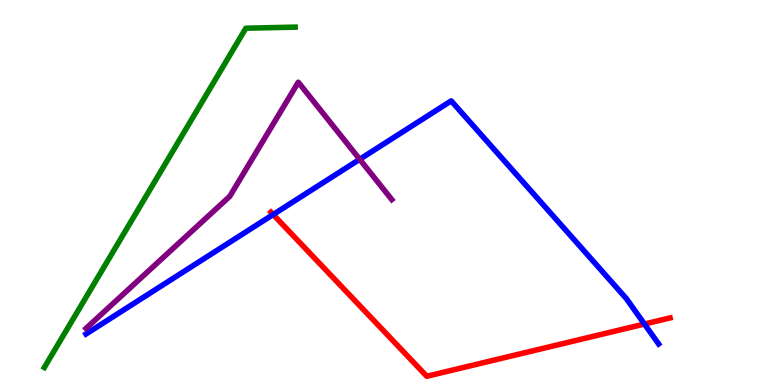[{'lines': ['blue', 'red'], 'intersections': [{'x': 3.52, 'y': 4.43}, {'x': 8.32, 'y': 1.58}]}, {'lines': ['green', 'red'], 'intersections': []}, {'lines': ['purple', 'red'], 'intersections': []}, {'lines': ['blue', 'green'], 'intersections': []}, {'lines': ['blue', 'purple'], 'intersections': [{'x': 4.64, 'y': 5.86}]}, {'lines': ['green', 'purple'], 'intersections': []}]